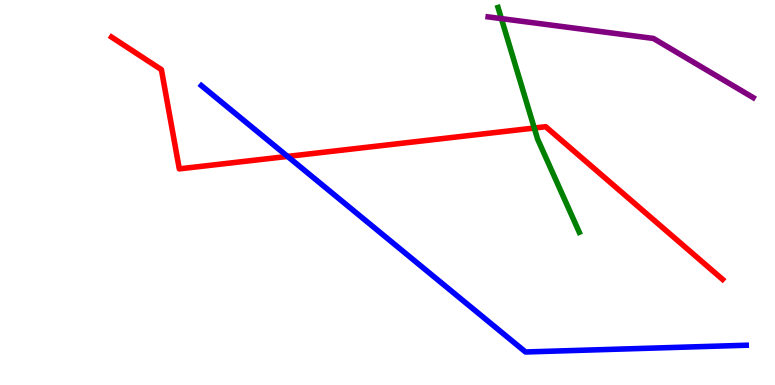[{'lines': ['blue', 'red'], 'intersections': [{'x': 3.71, 'y': 5.94}]}, {'lines': ['green', 'red'], 'intersections': [{'x': 6.89, 'y': 6.67}]}, {'lines': ['purple', 'red'], 'intersections': []}, {'lines': ['blue', 'green'], 'intersections': []}, {'lines': ['blue', 'purple'], 'intersections': []}, {'lines': ['green', 'purple'], 'intersections': [{'x': 6.47, 'y': 9.52}]}]